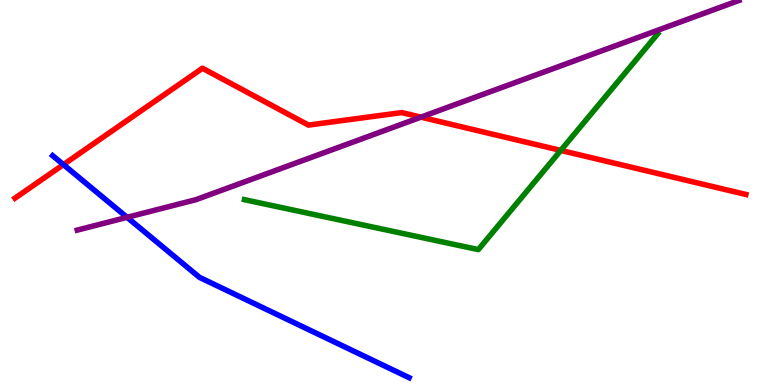[{'lines': ['blue', 'red'], 'intersections': [{'x': 0.818, 'y': 5.72}]}, {'lines': ['green', 'red'], 'intersections': [{'x': 7.24, 'y': 6.09}]}, {'lines': ['purple', 'red'], 'intersections': [{'x': 5.43, 'y': 6.96}]}, {'lines': ['blue', 'green'], 'intersections': []}, {'lines': ['blue', 'purple'], 'intersections': [{'x': 1.64, 'y': 4.35}]}, {'lines': ['green', 'purple'], 'intersections': []}]